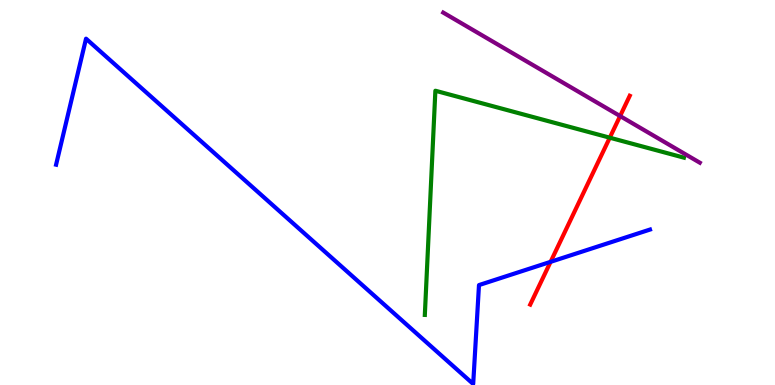[{'lines': ['blue', 'red'], 'intersections': [{'x': 7.1, 'y': 3.2}]}, {'lines': ['green', 'red'], 'intersections': [{'x': 7.87, 'y': 6.42}]}, {'lines': ['purple', 'red'], 'intersections': [{'x': 8.0, 'y': 6.99}]}, {'lines': ['blue', 'green'], 'intersections': []}, {'lines': ['blue', 'purple'], 'intersections': []}, {'lines': ['green', 'purple'], 'intersections': []}]